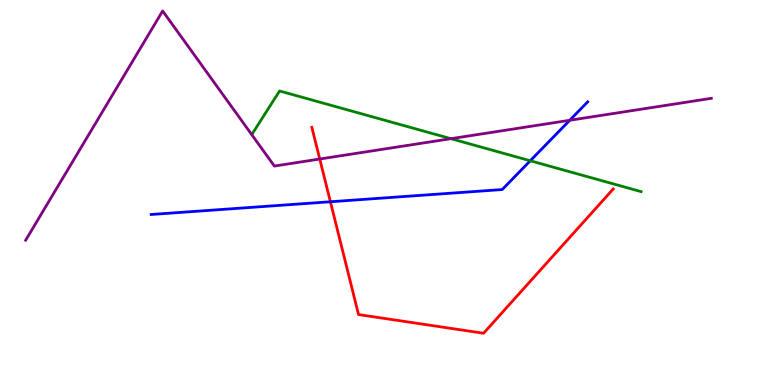[{'lines': ['blue', 'red'], 'intersections': [{'x': 4.26, 'y': 4.76}]}, {'lines': ['green', 'red'], 'intersections': []}, {'lines': ['purple', 'red'], 'intersections': [{'x': 4.13, 'y': 5.87}]}, {'lines': ['blue', 'green'], 'intersections': [{'x': 6.84, 'y': 5.82}]}, {'lines': ['blue', 'purple'], 'intersections': [{'x': 7.35, 'y': 6.88}]}, {'lines': ['green', 'purple'], 'intersections': [{'x': 5.82, 'y': 6.4}]}]